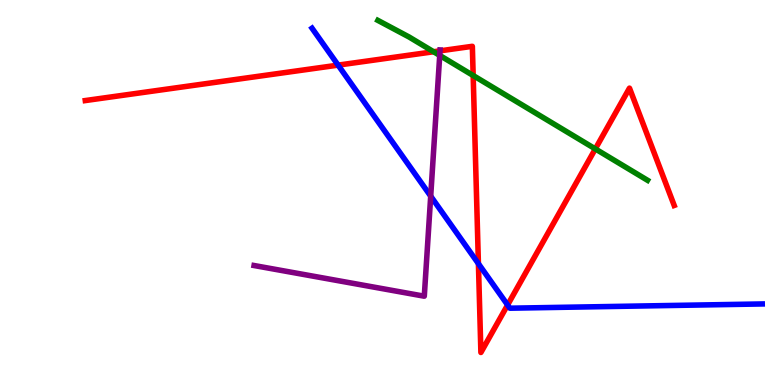[{'lines': ['blue', 'red'], 'intersections': [{'x': 4.36, 'y': 8.31}, {'x': 6.17, 'y': 3.15}, {'x': 6.55, 'y': 2.08}]}, {'lines': ['green', 'red'], 'intersections': [{'x': 5.59, 'y': 8.66}, {'x': 6.11, 'y': 8.04}, {'x': 7.68, 'y': 6.13}]}, {'lines': ['purple', 'red'], 'intersections': [{'x': 5.68, 'y': 8.68}]}, {'lines': ['blue', 'green'], 'intersections': []}, {'lines': ['blue', 'purple'], 'intersections': [{'x': 5.56, 'y': 4.91}]}, {'lines': ['green', 'purple'], 'intersections': [{'x': 5.67, 'y': 8.56}]}]